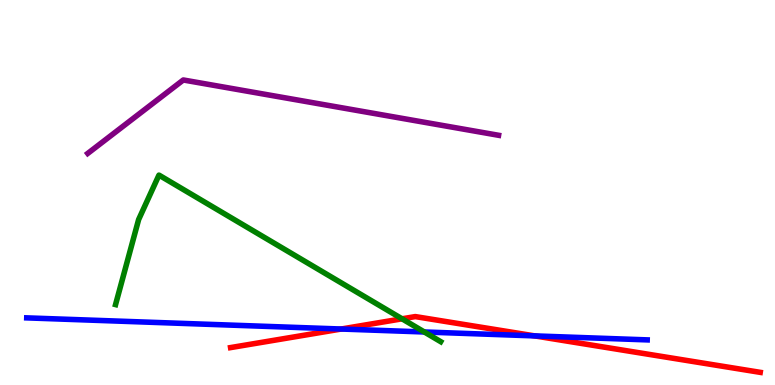[{'lines': ['blue', 'red'], 'intersections': [{'x': 4.4, 'y': 1.45}, {'x': 6.9, 'y': 1.28}]}, {'lines': ['green', 'red'], 'intersections': [{'x': 5.19, 'y': 1.72}]}, {'lines': ['purple', 'red'], 'intersections': []}, {'lines': ['blue', 'green'], 'intersections': [{'x': 5.48, 'y': 1.38}]}, {'lines': ['blue', 'purple'], 'intersections': []}, {'lines': ['green', 'purple'], 'intersections': []}]